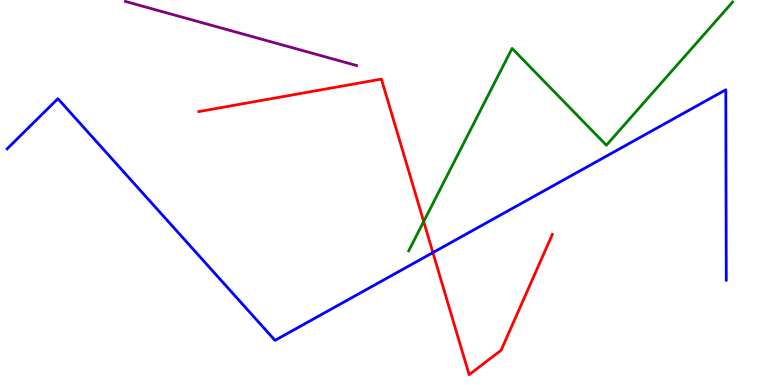[{'lines': ['blue', 'red'], 'intersections': [{'x': 5.59, 'y': 3.44}]}, {'lines': ['green', 'red'], 'intersections': [{'x': 5.47, 'y': 4.25}]}, {'lines': ['purple', 'red'], 'intersections': []}, {'lines': ['blue', 'green'], 'intersections': []}, {'lines': ['blue', 'purple'], 'intersections': []}, {'lines': ['green', 'purple'], 'intersections': []}]